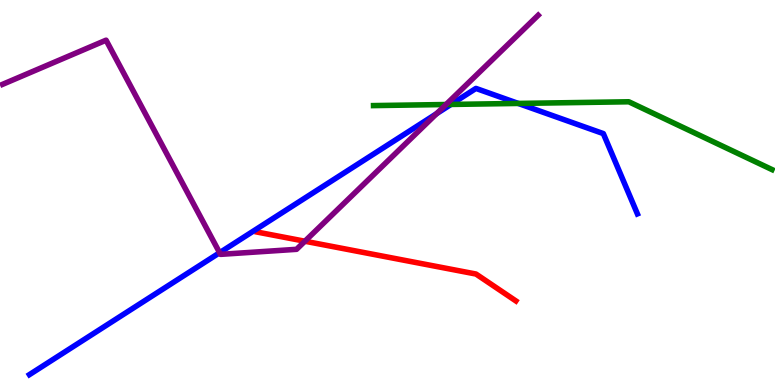[{'lines': ['blue', 'red'], 'intersections': []}, {'lines': ['green', 'red'], 'intersections': []}, {'lines': ['purple', 'red'], 'intersections': [{'x': 3.93, 'y': 3.73}]}, {'lines': ['blue', 'green'], 'intersections': [{'x': 5.82, 'y': 7.29}, {'x': 6.69, 'y': 7.31}]}, {'lines': ['blue', 'purple'], 'intersections': [{'x': 2.83, 'y': 3.44}, {'x': 5.63, 'y': 7.05}]}, {'lines': ['green', 'purple'], 'intersections': [{'x': 5.76, 'y': 7.29}]}]